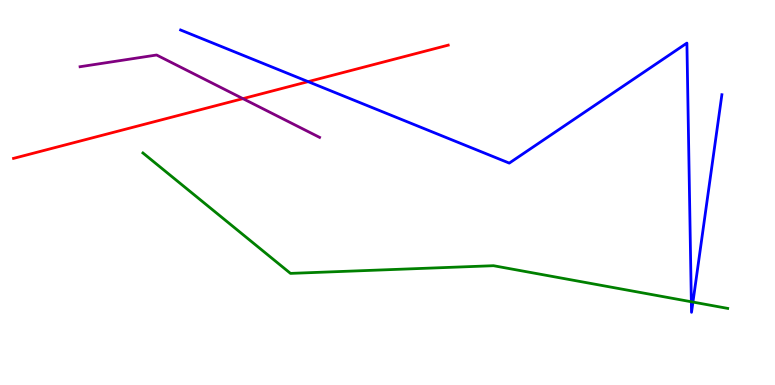[{'lines': ['blue', 'red'], 'intersections': [{'x': 3.98, 'y': 7.88}]}, {'lines': ['green', 'red'], 'intersections': []}, {'lines': ['purple', 'red'], 'intersections': [{'x': 3.13, 'y': 7.44}]}, {'lines': ['blue', 'green'], 'intersections': [{'x': 8.92, 'y': 2.16}, {'x': 8.94, 'y': 2.15}]}, {'lines': ['blue', 'purple'], 'intersections': []}, {'lines': ['green', 'purple'], 'intersections': []}]